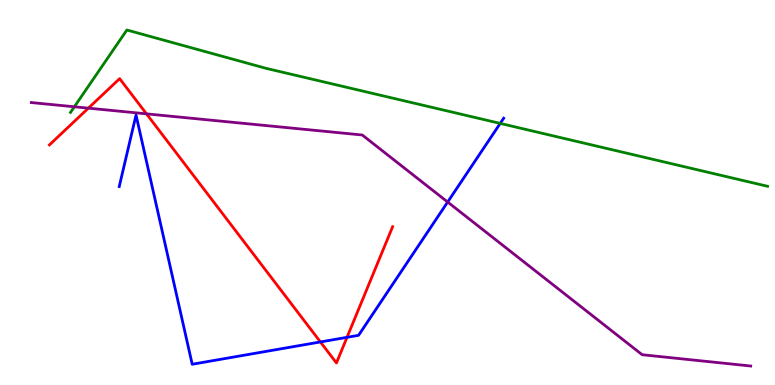[{'lines': ['blue', 'red'], 'intersections': [{'x': 4.13, 'y': 1.12}, {'x': 4.48, 'y': 1.24}]}, {'lines': ['green', 'red'], 'intersections': []}, {'lines': ['purple', 'red'], 'intersections': [{'x': 1.14, 'y': 7.19}, {'x': 1.89, 'y': 7.04}]}, {'lines': ['blue', 'green'], 'intersections': [{'x': 6.45, 'y': 6.79}]}, {'lines': ['blue', 'purple'], 'intersections': [{'x': 5.78, 'y': 4.75}]}, {'lines': ['green', 'purple'], 'intersections': [{'x': 0.959, 'y': 7.23}]}]